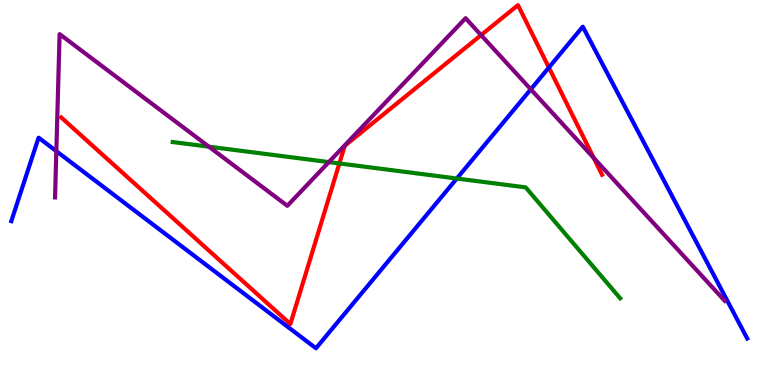[{'lines': ['blue', 'red'], 'intersections': [{'x': 7.08, 'y': 8.25}]}, {'lines': ['green', 'red'], 'intersections': [{'x': 4.38, 'y': 5.75}]}, {'lines': ['purple', 'red'], 'intersections': [{'x': 6.21, 'y': 9.09}, {'x': 7.66, 'y': 5.9}]}, {'lines': ['blue', 'green'], 'intersections': [{'x': 5.89, 'y': 5.36}]}, {'lines': ['blue', 'purple'], 'intersections': [{'x': 0.727, 'y': 6.07}, {'x': 6.85, 'y': 7.68}]}, {'lines': ['green', 'purple'], 'intersections': [{'x': 2.7, 'y': 6.19}, {'x': 4.24, 'y': 5.79}]}]